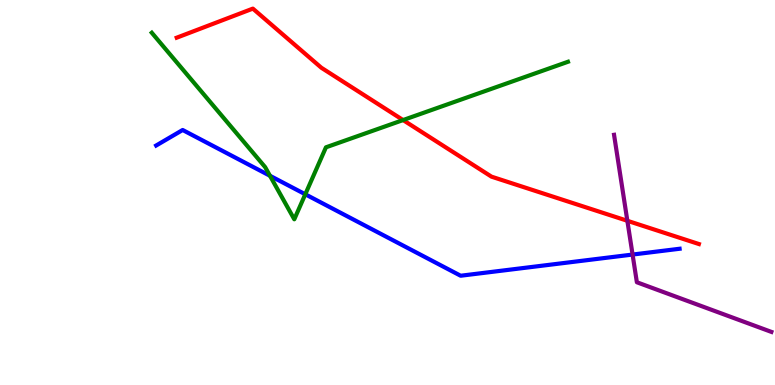[{'lines': ['blue', 'red'], 'intersections': []}, {'lines': ['green', 'red'], 'intersections': [{'x': 5.2, 'y': 6.88}]}, {'lines': ['purple', 'red'], 'intersections': [{'x': 8.09, 'y': 4.27}]}, {'lines': ['blue', 'green'], 'intersections': [{'x': 3.48, 'y': 5.43}, {'x': 3.94, 'y': 4.95}]}, {'lines': ['blue', 'purple'], 'intersections': [{'x': 8.16, 'y': 3.39}]}, {'lines': ['green', 'purple'], 'intersections': []}]